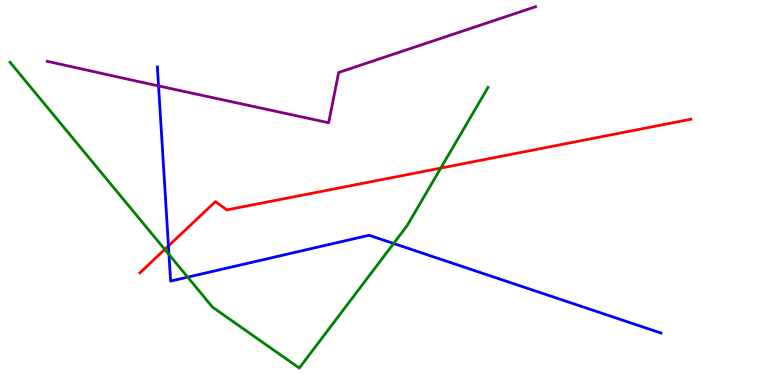[{'lines': ['blue', 'red'], 'intersections': [{'x': 2.17, 'y': 3.61}]}, {'lines': ['green', 'red'], 'intersections': [{'x': 2.13, 'y': 3.52}, {'x': 5.69, 'y': 5.63}]}, {'lines': ['purple', 'red'], 'intersections': []}, {'lines': ['blue', 'green'], 'intersections': [{'x': 2.18, 'y': 3.39}, {'x': 2.42, 'y': 2.8}, {'x': 5.08, 'y': 3.68}]}, {'lines': ['blue', 'purple'], 'intersections': [{'x': 2.05, 'y': 7.77}]}, {'lines': ['green', 'purple'], 'intersections': []}]